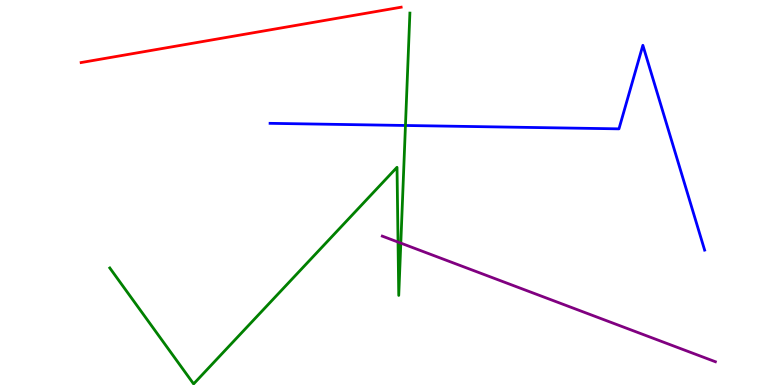[{'lines': ['blue', 'red'], 'intersections': []}, {'lines': ['green', 'red'], 'intersections': []}, {'lines': ['purple', 'red'], 'intersections': []}, {'lines': ['blue', 'green'], 'intersections': [{'x': 5.23, 'y': 6.74}]}, {'lines': ['blue', 'purple'], 'intersections': []}, {'lines': ['green', 'purple'], 'intersections': [{'x': 5.14, 'y': 3.71}, {'x': 5.17, 'y': 3.69}]}]